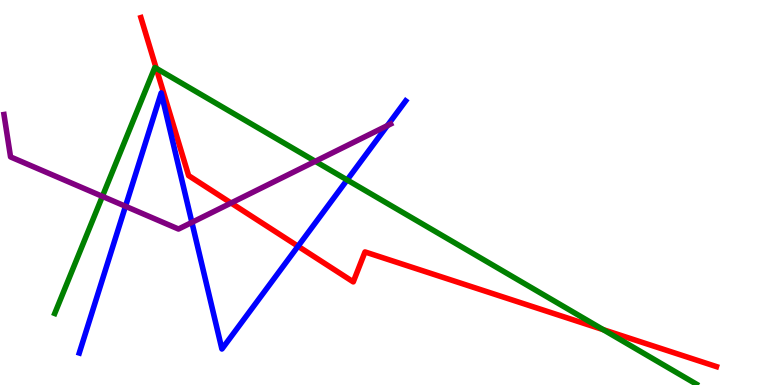[{'lines': ['blue', 'red'], 'intersections': [{'x': 3.85, 'y': 3.6}]}, {'lines': ['green', 'red'], 'intersections': [{'x': 2.02, 'y': 8.23}, {'x': 7.78, 'y': 1.44}]}, {'lines': ['purple', 'red'], 'intersections': [{'x': 2.98, 'y': 4.73}]}, {'lines': ['blue', 'green'], 'intersections': [{'x': 4.48, 'y': 5.33}]}, {'lines': ['blue', 'purple'], 'intersections': [{'x': 1.62, 'y': 4.64}, {'x': 2.48, 'y': 4.22}, {'x': 5.0, 'y': 6.74}]}, {'lines': ['green', 'purple'], 'intersections': [{'x': 1.32, 'y': 4.9}, {'x': 4.07, 'y': 5.81}]}]